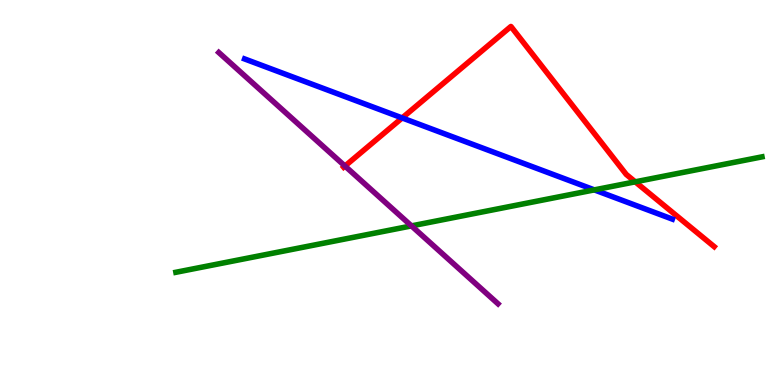[{'lines': ['blue', 'red'], 'intersections': [{'x': 5.19, 'y': 6.94}]}, {'lines': ['green', 'red'], 'intersections': [{'x': 8.2, 'y': 5.28}]}, {'lines': ['purple', 'red'], 'intersections': [{'x': 4.45, 'y': 5.69}]}, {'lines': ['blue', 'green'], 'intersections': [{'x': 7.67, 'y': 5.07}]}, {'lines': ['blue', 'purple'], 'intersections': []}, {'lines': ['green', 'purple'], 'intersections': [{'x': 5.31, 'y': 4.13}]}]